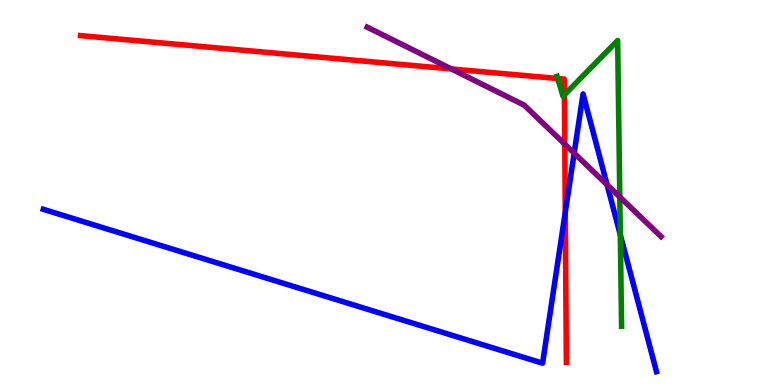[{'lines': ['blue', 'red'], 'intersections': [{'x': 7.29, 'y': 4.49}]}, {'lines': ['green', 'red'], 'intersections': [{'x': 7.2, 'y': 7.96}, {'x': 7.28, 'y': 7.54}]}, {'lines': ['purple', 'red'], 'intersections': [{'x': 5.82, 'y': 8.21}, {'x': 7.29, 'y': 6.26}]}, {'lines': ['blue', 'green'], 'intersections': [{'x': 8.0, 'y': 3.9}]}, {'lines': ['blue', 'purple'], 'intersections': [{'x': 7.41, 'y': 6.02}, {'x': 7.83, 'y': 5.2}]}, {'lines': ['green', 'purple'], 'intersections': [{'x': 8.0, 'y': 4.88}]}]